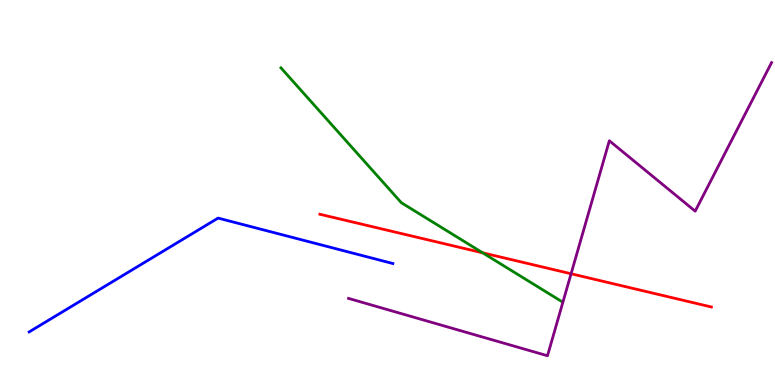[{'lines': ['blue', 'red'], 'intersections': []}, {'lines': ['green', 'red'], 'intersections': [{'x': 6.23, 'y': 3.43}]}, {'lines': ['purple', 'red'], 'intersections': [{'x': 7.37, 'y': 2.89}]}, {'lines': ['blue', 'green'], 'intersections': []}, {'lines': ['blue', 'purple'], 'intersections': []}, {'lines': ['green', 'purple'], 'intersections': []}]